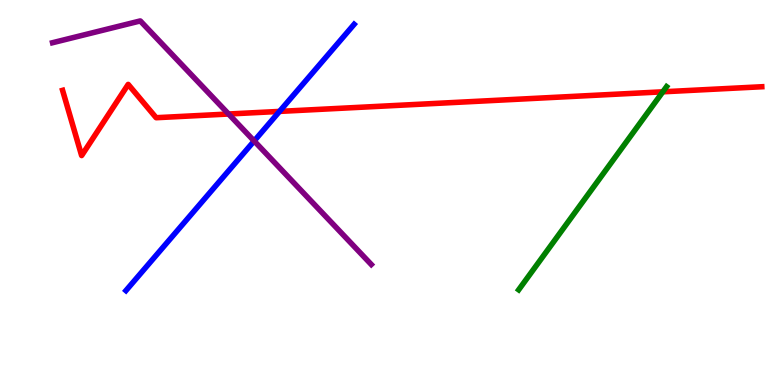[{'lines': ['blue', 'red'], 'intersections': [{'x': 3.61, 'y': 7.11}]}, {'lines': ['green', 'red'], 'intersections': [{'x': 8.55, 'y': 7.62}]}, {'lines': ['purple', 'red'], 'intersections': [{'x': 2.95, 'y': 7.04}]}, {'lines': ['blue', 'green'], 'intersections': []}, {'lines': ['blue', 'purple'], 'intersections': [{'x': 3.28, 'y': 6.34}]}, {'lines': ['green', 'purple'], 'intersections': []}]